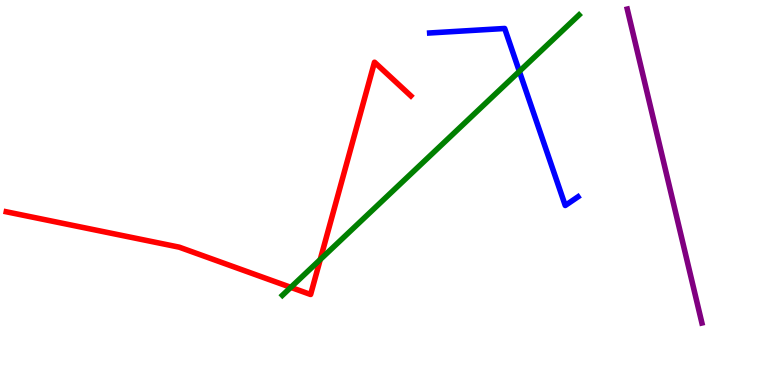[{'lines': ['blue', 'red'], 'intersections': []}, {'lines': ['green', 'red'], 'intersections': [{'x': 3.75, 'y': 2.54}, {'x': 4.13, 'y': 3.26}]}, {'lines': ['purple', 'red'], 'intersections': []}, {'lines': ['blue', 'green'], 'intersections': [{'x': 6.7, 'y': 8.15}]}, {'lines': ['blue', 'purple'], 'intersections': []}, {'lines': ['green', 'purple'], 'intersections': []}]